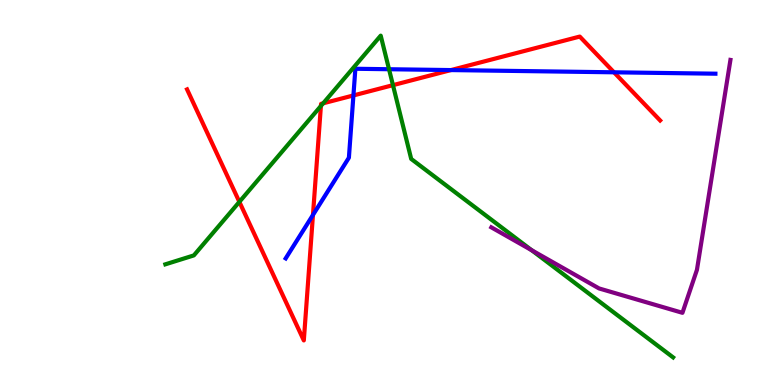[{'lines': ['blue', 'red'], 'intersections': [{'x': 4.04, 'y': 4.42}, {'x': 4.56, 'y': 7.52}, {'x': 5.82, 'y': 8.18}, {'x': 7.92, 'y': 8.12}]}, {'lines': ['green', 'red'], 'intersections': [{'x': 3.09, 'y': 4.76}, {'x': 4.14, 'y': 7.25}, {'x': 4.17, 'y': 7.32}, {'x': 5.07, 'y': 7.79}]}, {'lines': ['purple', 'red'], 'intersections': []}, {'lines': ['blue', 'green'], 'intersections': [{'x': 5.02, 'y': 8.2}]}, {'lines': ['blue', 'purple'], 'intersections': []}, {'lines': ['green', 'purple'], 'intersections': [{'x': 6.86, 'y': 3.5}]}]